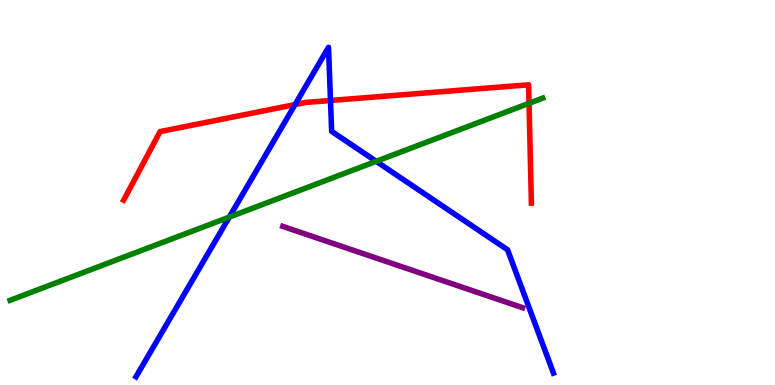[{'lines': ['blue', 'red'], 'intersections': [{'x': 3.81, 'y': 7.28}, {'x': 4.26, 'y': 7.39}]}, {'lines': ['green', 'red'], 'intersections': [{'x': 6.83, 'y': 7.32}]}, {'lines': ['purple', 'red'], 'intersections': []}, {'lines': ['blue', 'green'], 'intersections': [{'x': 2.96, 'y': 4.36}, {'x': 4.85, 'y': 5.81}]}, {'lines': ['blue', 'purple'], 'intersections': []}, {'lines': ['green', 'purple'], 'intersections': []}]